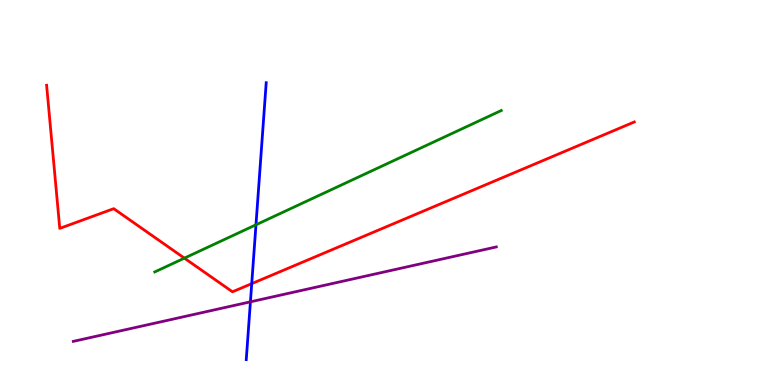[{'lines': ['blue', 'red'], 'intersections': [{'x': 3.25, 'y': 2.63}]}, {'lines': ['green', 'red'], 'intersections': [{'x': 2.38, 'y': 3.29}]}, {'lines': ['purple', 'red'], 'intersections': []}, {'lines': ['blue', 'green'], 'intersections': [{'x': 3.3, 'y': 4.16}]}, {'lines': ['blue', 'purple'], 'intersections': [{'x': 3.23, 'y': 2.16}]}, {'lines': ['green', 'purple'], 'intersections': []}]